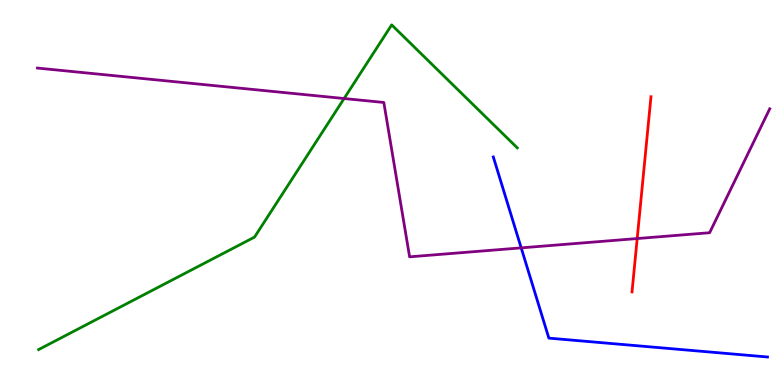[{'lines': ['blue', 'red'], 'intersections': []}, {'lines': ['green', 'red'], 'intersections': []}, {'lines': ['purple', 'red'], 'intersections': [{'x': 8.22, 'y': 3.8}]}, {'lines': ['blue', 'green'], 'intersections': []}, {'lines': ['blue', 'purple'], 'intersections': [{'x': 6.73, 'y': 3.56}]}, {'lines': ['green', 'purple'], 'intersections': [{'x': 4.44, 'y': 7.44}]}]